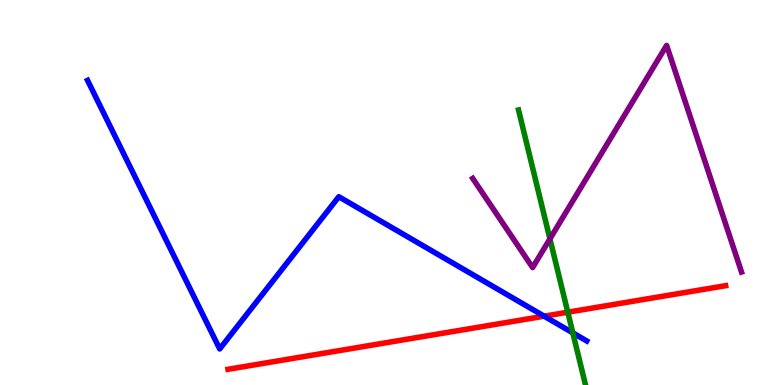[{'lines': ['blue', 'red'], 'intersections': [{'x': 7.02, 'y': 1.79}]}, {'lines': ['green', 'red'], 'intersections': [{'x': 7.33, 'y': 1.89}]}, {'lines': ['purple', 'red'], 'intersections': []}, {'lines': ['blue', 'green'], 'intersections': [{'x': 7.39, 'y': 1.35}]}, {'lines': ['blue', 'purple'], 'intersections': []}, {'lines': ['green', 'purple'], 'intersections': [{'x': 7.1, 'y': 3.8}]}]